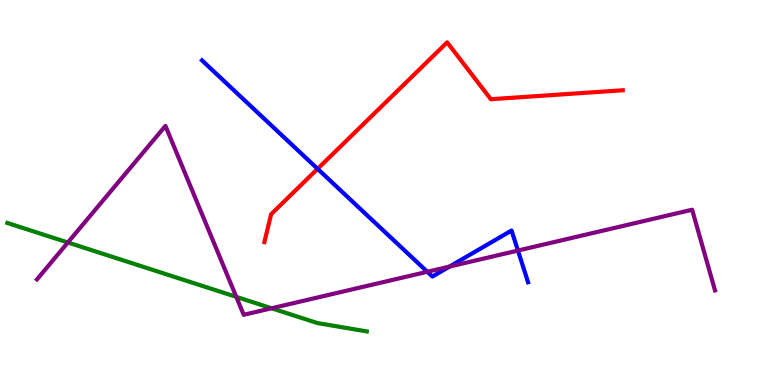[{'lines': ['blue', 'red'], 'intersections': [{'x': 4.1, 'y': 5.61}]}, {'lines': ['green', 'red'], 'intersections': []}, {'lines': ['purple', 'red'], 'intersections': []}, {'lines': ['blue', 'green'], 'intersections': []}, {'lines': ['blue', 'purple'], 'intersections': [{'x': 5.51, 'y': 2.94}, {'x': 5.8, 'y': 3.08}, {'x': 6.68, 'y': 3.49}]}, {'lines': ['green', 'purple'], 'intersections': [{'x': 0.876, 'y': 3.7}, {'x': 3.05, 'y': 2.29}, {'x': 3.5, 'y': 1.99}]}]